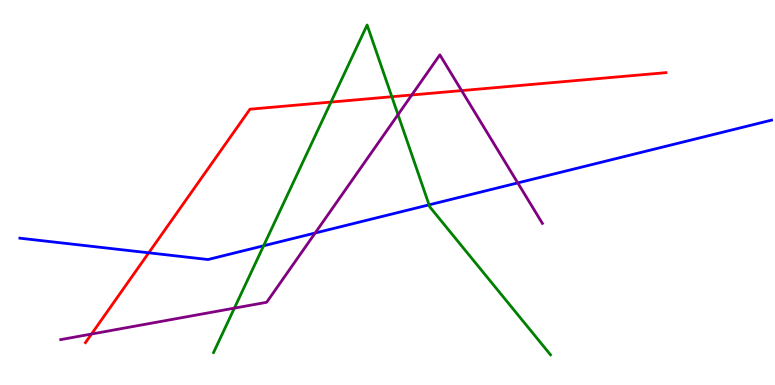[{'lines': ['blue', 'red'], 'intersections': [{'x': 1.92, 'y': 3.43}]}, {'lines': ['green', 'red'], 'intersections': [{'x': 4.27, 'y': 7.35}, {'x': 5.06, 'y': 7.49}]}, {'lines': ['purple', 'red'], 'intersections': [{'x': 1.18, 'y': 1.32}, {'x': 5.31, 'y': 7.53}, {'x': 5.96, 'y': 7.65}]}, {'lines': ['blue', 'green'], 'intersections': [{'x': 3.4, 'y': 3.62}, {'x': 5.54, 'y': 4.68}]}, {'lines': ['blue', 'purple'], 'intersections': [{'x': 4.07, 'y': 3.95}, {'x': 6.68, 'y': 5.25}]}, {'lines': ['green', 'purple'], 'intersections': [{'x': 3.02, 'y': 2.0}, {'x': 5.14, 'y': 7.02}]}]